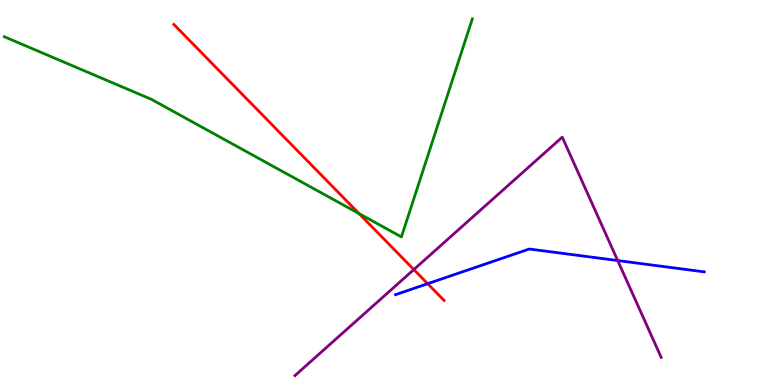[{'lines': ['blue', 'red'], 'intersections': [{'x': 5.52, 'y': 2.63}]}, {'lines': ['green', 'red'], 'intersections': [{'x': 4.63, 'y': 4.45}]}, {'lines': ['purple', 'red'], 'intersections': [{'x': 5.34, 'y': 3.0}]}, {'lines': ['blue', 'green'], 'intersections': []}, {'lines': ['blue', 'purple'], 'intersections': [{'x': 7.97, 'y': 3.23}]}, {'lines': ['green', 'purple'], 'intersections': []}]